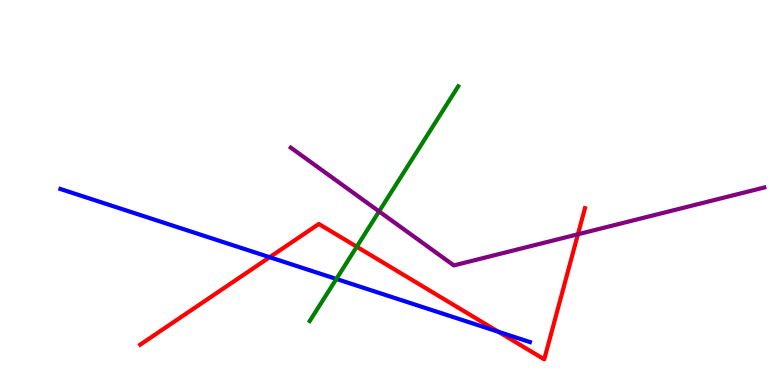[{'lines': ['blue', 'red'], 'intersections': [{'x': 3.48, 'y': 3.32}, {'x': 6.43, 'y': 1.38}]}, {'lines': ['green', 'red'], 'intersections': [{'x': 4.6, 'y': 3.59}]}, {'lines': ['purple', 'red'], 'intersections': [{'x': 7.46, 'y': 3.92}]}, {'lines': ['blue', 'green'], 'intersections': [{'x': 4.34, 'y': 2.75}]}, {'lines': ['blue', 'purple'], 'intersections': []}, {'lines': ['green', 'purple'], 'intersections': [{'x': 4.89, 'y': 4.51}]}]